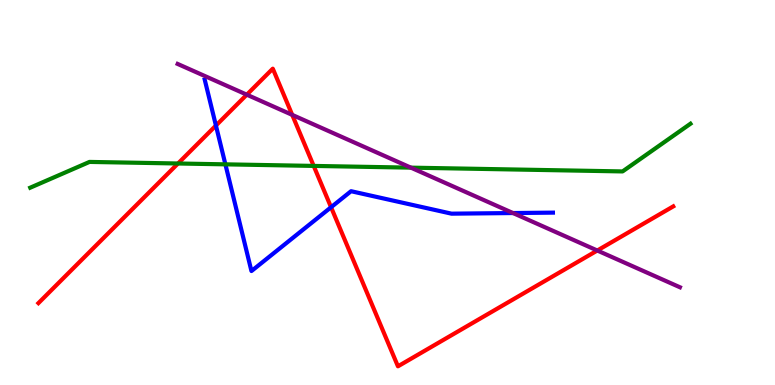[{'lines': ['blue', 'red'], 'intersections': [{'x': 2.79, 'y': 6.74}, {'x': 4.27, 'y': 4.62}]}, {'lines': ['green', 'red'], 'intersections': [{'x': 2.3, 'y': 5.75}, {'x': 4.05, 'y': 5.69}]}, {'lines': ['purple', 'red'], 'intersections': [{'x': 3.18, 'y': 7.54}, {'x': 3.77, 'y': 7.02}, {'x': 7.71, 'y': 3.49}]}, {'lines': ['blue', 'green'], 'intersections': [{'x': 2.91, 'y': 5.73}]}, {'lines': ['blue', 'purple'], 'intersections': [{'x': 6.62, 'y': 4.47}]}, {'lines': ['green', 'purple'], 'intersections': [{'x': 5.3, 'y': 5.65}]}]